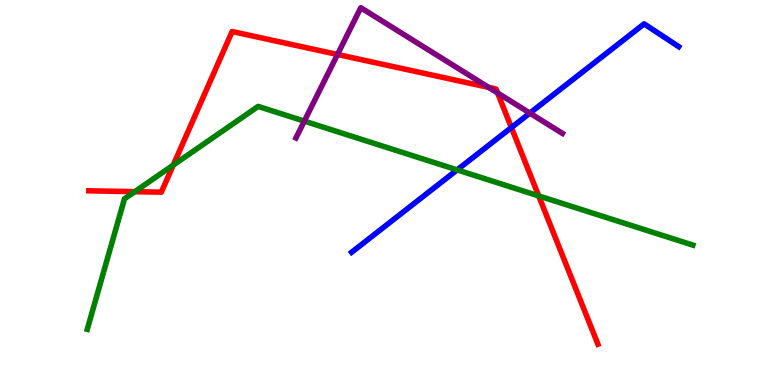[{'lines': ['blue', 'red'], 'intersections': [{'x': 6.6, 'y': 6.69}]}, {'lines': ['green', 'red'], 'intersections': [{'x': 1.74, 'y': 5.02}, {'x': 2.24, 'y': 5.71}, {'x': 6.95, 'y': 4.91}]}, {'lines': ['purple', 'red'], 'intersections': [{'x': 4.35, 'y': 8.59}, {'x': 6.3, 'y': 7.73}, {'x': 6.42, 'y': 7.58}]}, {'lines': ['blue', 'green'], 'intersections': [{'x': 5.9, 'y': 5.59}]}, {'lines': ['blue', 'purple'], 'intersections': [{'x': 6.84, 'y': 7.06}]}, {'lines': ['green', 'purple'], 'intersections': [{'x': 3.93, 'y': 6.85}]}]